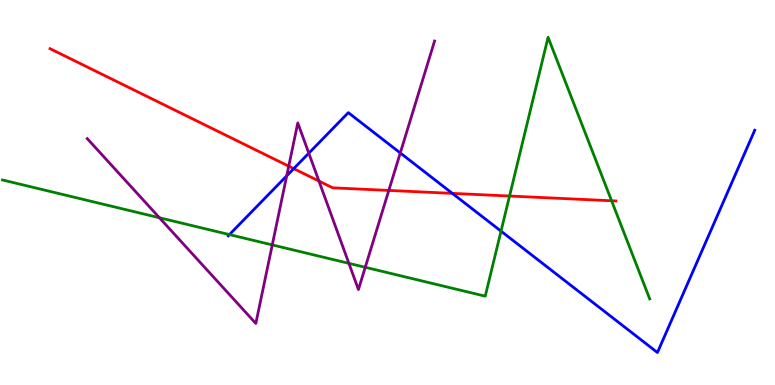[{'lines': ['blue', 'red'], 'intersections': [{'x': 3.79, 'y': 5.62}, {'x': 5.84, 'y': 4.98}]}, {'lines': ['green', 'red'], 'intersections': [{'x': 6.57, 'y': 4.91}, {'x': 7.89, 'y': 4.79}]}, {'lines': ['purple', 'red'], 'intersections': [{'x': 3.73, 'y': 5.68}, {'x': 4.12, 'y': 5.3}, {'x': 5.02, 'y': 5.05}]}, {'lines': ['blue', 'green'], 'intersections': [{'x': 2.96, 'y': 3.91}, {'x': 6.46, 'y': 4.0}]}, {'lines': ['blue', 'purple'], 'intersections': [{'x': 3.7, 'y': 5.43}, {'x': 3.98, 'y': 6.02}, {'x': 5.16, 'y': 6.03}]}, {'lines': ['green', 'purple'], 'intersections': [{'x': 2.06, 'y': 4.34}, {'x': 3.51, 'y': 3.64}, {'x': 4.5, 'y': 3.16}, {'x': 4.71, 'y': 3.06}]}]